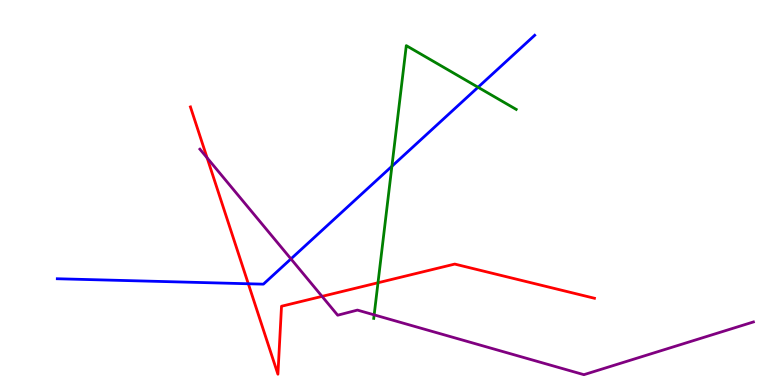[{'lines': ['blue', 'red'], 'intersections': [{'x': 3.2, 'y': 2.63}]}, {'lines': ['green', 'red'], 'intersections': [{'x': 4.88, 'y': 2.66}]}, {'lines': ['purple', 'red'], 'intersections': [{'x': 2.67, 'y': 5.9}, {'x': 4.16, 'y': 2.3}]}, {'lines': ['blue', 'green'], 'intersections': [{'x': 5.06, 'y': 5.68}, {'x': 6.17, 'y': 7.73}]}, {'lines': ['blue', 'purple'], 'intersections': [{'x': 3.75, 'y': 3.28}]}, {'lines': ['green', 'purple'], 'intersections': [{'x': 4.83, 'y': 1.82}]}]